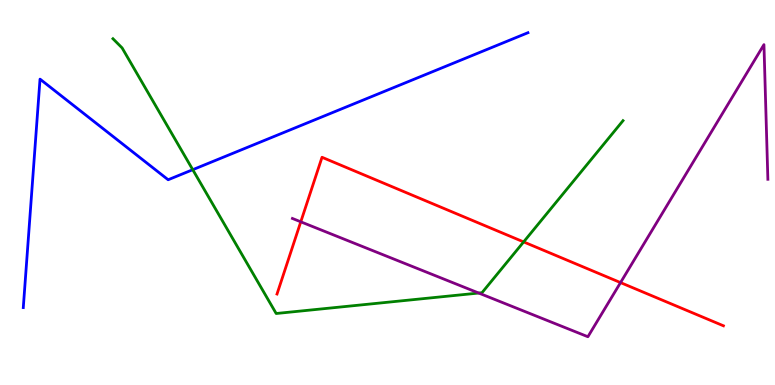[{'lines': ['blue', 'red'], 'intersections': []}, {'lines': ['green', 'red'], 'intersections': [{'x': 6.76, 'y': 3.72}]}, {'lines': ['purple', 'red'], 'intersections': [{'x': 3.88, 'y': 4.24}, {'x': 8.01, 'y': 2.66}]}, {'lines': ['blue', 'green'], 'intersections': [{'x': 2.49, 'y': 5.59}]}, {'lines': ['blue', 'purple'], 'intersections': []}, {'lines': ['green', 'purple'], 'intersections': [{'x': 6.18, 'y': 2.39}]}]